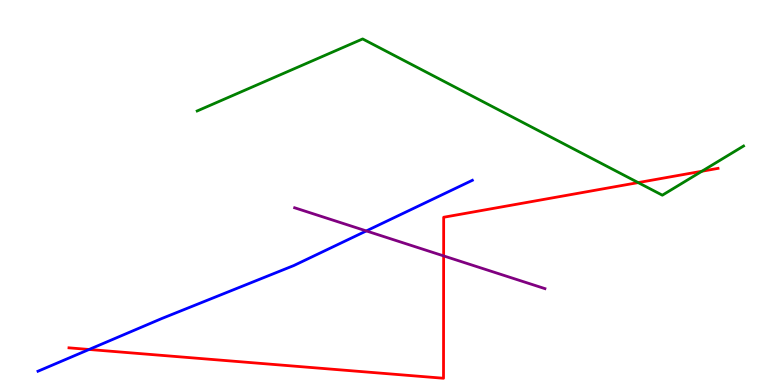[{'lines': ['blue', 'red'], 'intersections': [{'x': 1.15, 'y': 0.923}]}, {'lines': ['green', 'red'], 'intersections': [{'x': 8.23, 'y': 5.26}, {'x': 9.06, 'y': 5.55}]}, {'lines': ['purple', 'red'], 'intersections': [{'x': 5.72, 'y': 3.35}]}, {'lines': ['blue', 'green'], 'intersections': []}, {'lines': ['blue', 'purple'], 'intersections': [{'x': 4.73, 'y': 4.0}]}, {'lines': ['green', 'purple'], 'intersections': []}]